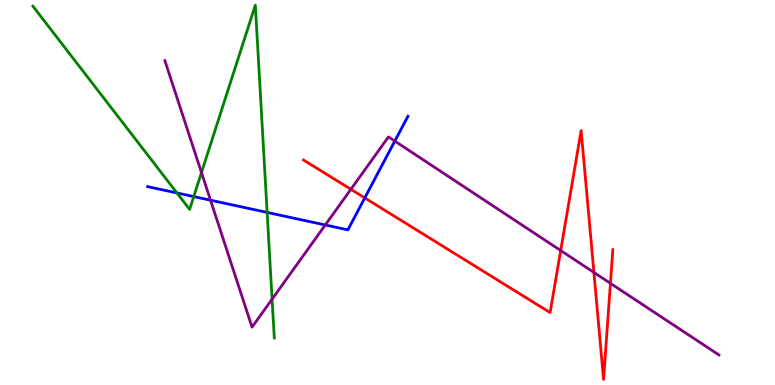[{'lines': ['blue', 'red'], 'intersections': [{'x': 4.71, 'y': 4.86}]}, {'lines': ['green', 'red'], 'intersections': []}, {'lines': ['purple', 'red'], 'intersections': [{'x': 4.53, 'y': 5.08}, {'x': 7.23, 'y': 3.49}, {'x': 7.66, 'y': 2.92}, {'x': 7.88, 'y': 2.64}]}, {'lines': ['blue', 'green'], 'intersections': [{'x': 2.28, 'y': 4.99}, {'x': 2.5, 'y': 4.89}, {'x': 3.45, 'y': 4.48}]}, {'lines': ['blue', 'purple'], 'intersections': [{'x': 2.72, 'y': 4.8}, {'x': 4.2, 'y': 4.16}, {'x': 5.09, 'y': 6.34}]}, {'lines': ['green', 'purple'], 'intersections': [{'x': 2.6, 'y': 5.52}, {'x': 3.51, 'y': 2.23}]}]